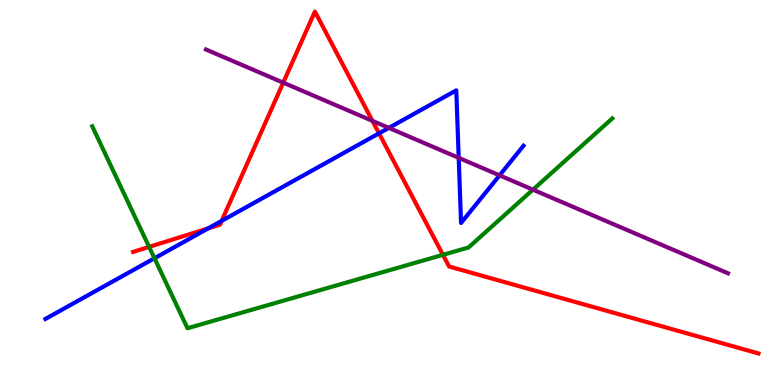[{'lines': ['blue', 'red'], 'intersections': [{'x': 2.69, 'y': 4.07}, {'x': 2.86, 'y': 4.26}, {'x': 4.89, 'y': 6.54}]}, {'lines': ['green', 'red'], 'intersections': [{'x': 1.92, 'y': 3.59}, {'x': 5.72, 'y': 3.38}]}, {'lines': ['purple', 'red'], 'intersections': [{'x': 3.65, 'y': 7.85}, {'x': 4.81, 'y': 6.86}]}, {'lines': ['blue', 'green'], 'intersections': [{'x': 1.99, 'y': 3.29}]}, {'lines': ['blue', 'purple'], 'intersections': [{'x': 5.02, 'y': 6.68}, {'x': 5.92, 'y': 5.9}, {'x': 6.45, 'y': 5.45}]}, {'lines': ['green', 'purple'], 'intersections': [{'x': 6.88, 'y': 5.07}]}]